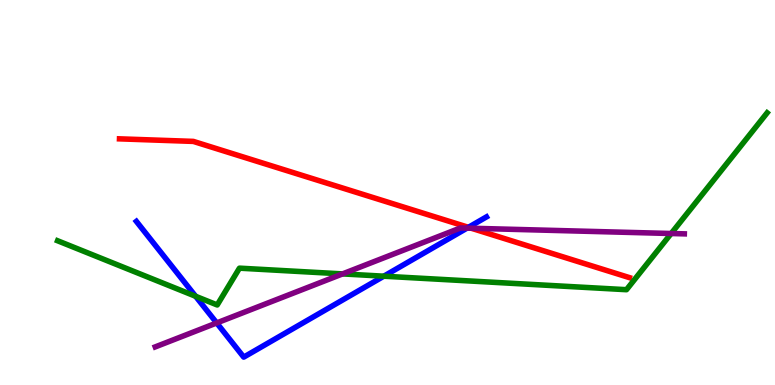[{'lines': ['blue', 'red'], 'intersections': [{'x': 6.04, 'y': 4.1}]}, {'lines': ['green', 'red'], 'intersections': []}, {'lines': ['purple', 'red'], 'intersections': [{'x': 6.08, 'y': 4.07}]}, {'lines': ['blue', 'green'], 'intersections': [{'x': 2.52, 'y': 2.3}, {'x': 4.95, 'y': 2.83}]}, {'lines': ['blue', 'purple'], 'intersections': [{'x': 2.8, 'y': 1.61}, {'x': 6.03, 'y': 4.07}]}, {'lines': ['green', 'purple'], 'intersections': [{'x': 4.42, 'y': 2.89}, {'x': 8.66, 'y': 3.93}]}]